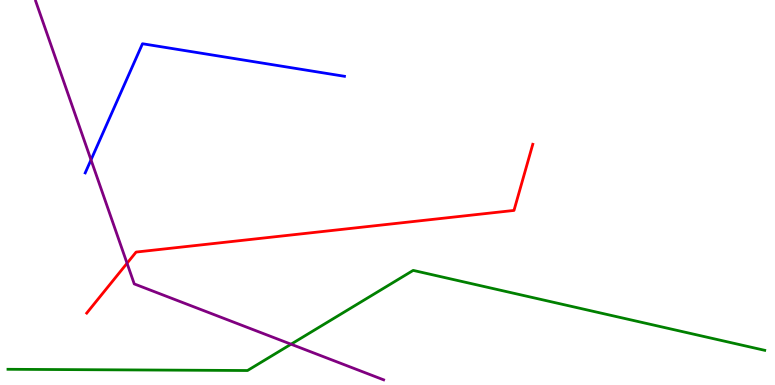[{'lines': ['blue', 'red'], 'intersections': []}, {'lines': ['green', 'red'], 'intersections': []}, {'lines': ['purple', 'red'], 'intersections': [{'x': 1.64, 'y': 3.16}]}, {'lines': ['blue', 'green'], 'intersections': []}, {'lines': ['blue', 'purple'], 'intersections': [{'x': 1.17, 'y': 5.85}]}, {'lines': ['green', 'purple'], 'intersections': [{'x': 3.76, 'y': 1.06}]}]